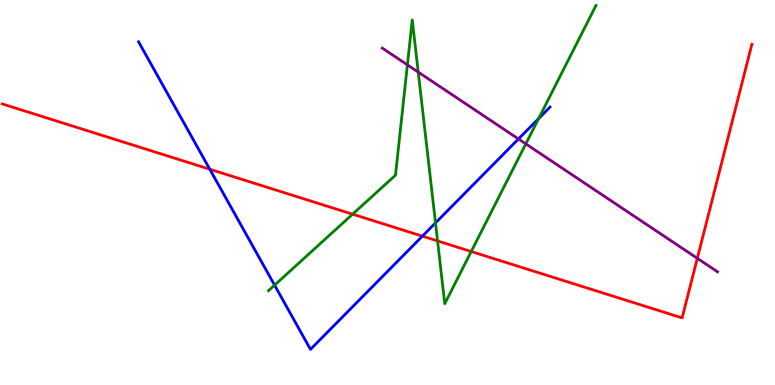[{'lines': ['blue', 'red'], 'intersections': [{'x': 2.71, 'y': 5.6}, {'x': 5.45, 'y': 3.87}]}, {'lines': ['green', 'red'], 'intersections': [{'x': 4.55, 'y': 4.44}, {'x': 5.65, 'y': 3.74}, {'x': 6.08, 'y': 3.47}]}, {'lines': ['purple', 'red'], 'intersections': [{'x': 9.0, 'y': 3.29}]}, {'lines': ['blue', 'green'], 'intersections': [{'x': 3.54, 'y': 2.59}, {'x': 5.62, 'y': 4.21}, {'x': 6.95, 'y': 6.92}]}, {'lines': ['blue', 'purple'], 'intersections': [{'x': 6.69, 'y': 6.39}]}, {'lines': ['green', 'purple'], 'intersections': [{'x': 5.26, 'y': 8.32}, {'x': 5.4, 'y': 8.13}, {'x': 6.78, 'y': 6.26}]}]